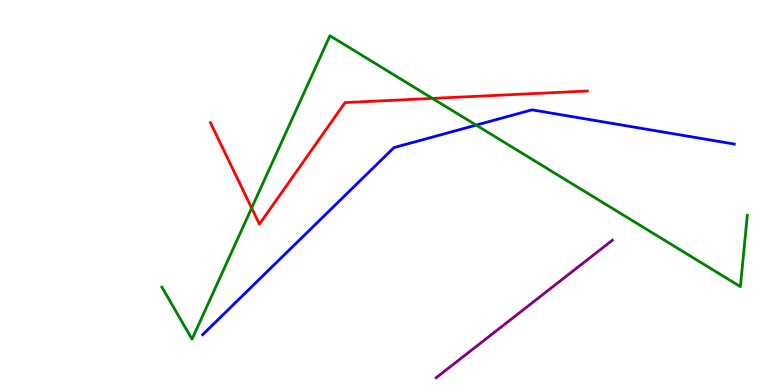[{'lines': ['blue', 'red'], 'intersections': []}, {'lines': ['green', 'red'], 'intersections': [{'x': 3.25, 'y': 4.6}, {'x': 5.58, 'y': 7.44}]}, {'lines': ['purple', 'red'], 'intersections': []}, {'lines': ['blue', 'green'], 'intersections': [{'x': 6.14, 'y': 6.75}]}, {'lines': ['blue', 'purple'], 'intersections': []}, {'lines': ['green', 'purple'], 'intersections': []}]